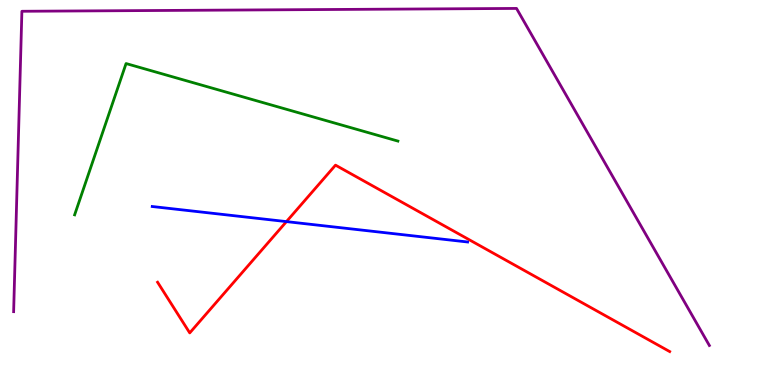[{'lines': ['blue', 'red'], 'intersections': [{'x': 3.7, 'y': 4.24}]}, {'lines': ['green', 'red'], 'intersections': []}, {'lines': ['purple', 'red'], 'intersections': []}, {'lines': ['blue', 'green'], 'intersections': []}, {'lines': ['blue', 'purple'], 'intersections': []}, {'lines': ['green', 'purple'], 'intersections': []}]